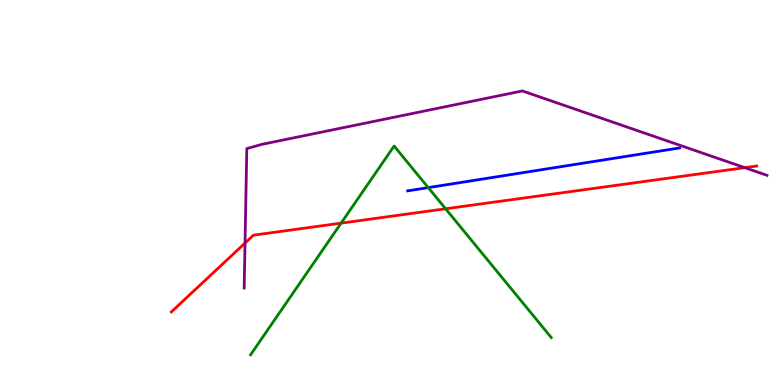[{'lines': ['blue', 'red'], 'intersections': []}, {'lines': ['green', 'red'], 'intersections': [{'x': 4.4, 'y': 4.2}, {'x': 5.75, 'y': 4.58}]}, {'lines': ['purple', 'red'], 'intersections': [{'x': 3.16, 'y': 3.69}, {'x': 9.61, 'y': 5.65}]}, {'lines': ['blue', 'green'], 'intersections': [{'x': 5.53, 'y': 5.13}]}, {'lines': ['blue', 'purple'], 'intersections': []}, {'lines': ['green', 'purple'], 'intersections': []}]